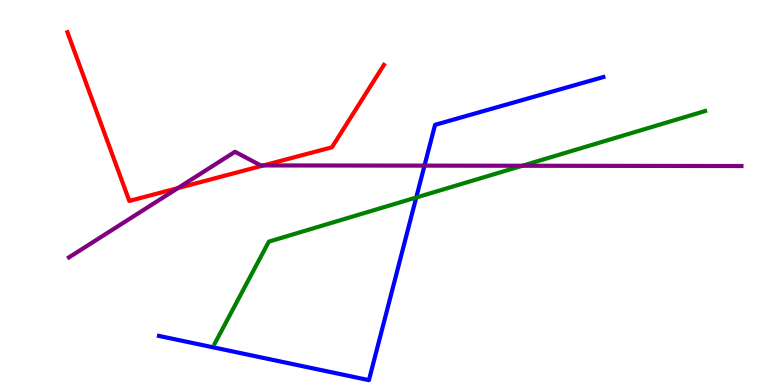[{'lines': ['blue', 'red'], 'intersections': []}, {'lines': ['green', 'red'], 'intersections': []}, {'lines': ['purple', 'red'], 'intersections': [{'x': 2.3, 'y': 5.11}, {'x': 3.4, 'y': 5.7}]}, {'lines': ['blue', 'green'], 'intersections': [{'x': 5.37, 'y': 4.87}]}, {'lines': ['blue', 'purple'], 'intersections': [{'x': 5.48, 'y': 5.7}]}, {'lines': ['green', 'purple'], 'intersections': [{'x': 6.74, 'y': 5.69}]}]